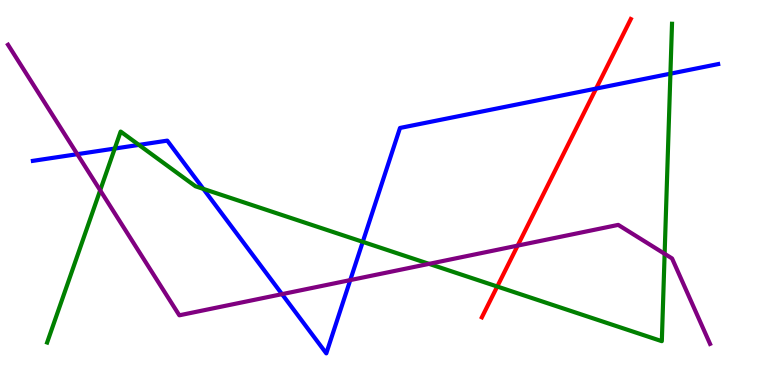[{'lines': ['blue', 'red'], 'intersections': [{'x': 7.69, 'y': 7.7}]}, {'lines': ['green', 'red'], 'intersections': [{'x': 6.42, 'y': 2.56}]}, {'lines': ['purple', 'red'], 'intersections': [{'x': 6.68, 'y': 3.62}]}, {'lines': ['blue', 'green'], 'intersections': [{'x': 1.48, 'y': 6.14}, {'x': 1.79, 'y': 6.24}, {'x': 2.62, 'y': 5.09}, {'x': 4.68, 'y': 3.72}, {'x': 8.65, 'y': 8.09}]}, {'lines': ['blue', 'purple'], 'intersections': [{'x': 0.997, 'y': 6.0}, {'x': 3.64, 'y': 2.36}, {'x': 4.52, 'y': 2.72}]}, {'lines': ['green', 'purple'], 'intersections': [{'x': 1.29, 'y': 5.06}, {'x': 5.54, 'y': 3.15}, {'x': 8.58, 'y': 3.41}]}]